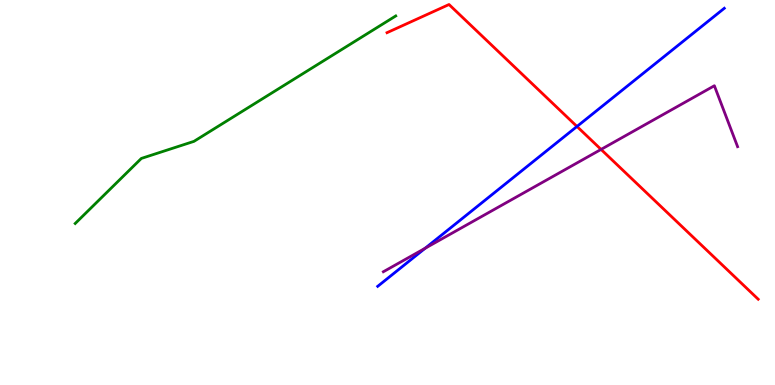[{'lines': ['blue', 'red'], 'intersections': [{'x': 7.44, 'y': 6.72}]}, {'lines': ['green', 'red'], 'intersections': []}, {'lines': ['purple', 'red'], 'intersections': [{'x': 7.76, 'y': 6.12}]}, {'lines': ['blue', 'green'], 'intersections': []}, {'lines': ['blue', 'purple'], 'intersections': [{'x': 5.49, 'y': 3.55}]}, {'lines': ['green', 'purple'], 'intersections': []}]